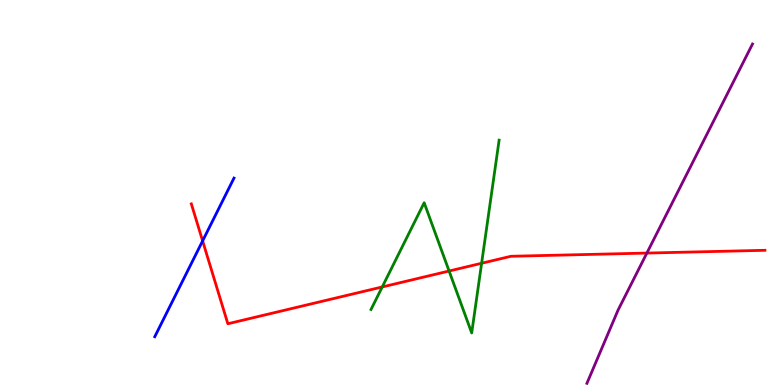[{'lines': ['blue', 'red'], 'intersections': [{'x': 2.61, 'y': 3.74}]}, {'lines': ['green', 'red'], 'intersections': [{'x': 4.93, 'y': 2.55}, {'x': 5.79, 'y': 2.96}, {'x': 6.21, 'y': 3.16}]}, {'lines': ['purple', 'red'], 'intersections': [{'x': 8.35, 'y': 3.43}]}, {'lines': ['blue', 'green'], 'intersections': []}, {'lines': ['blue', 'purple'], 'intersections': []}, {'lines': ['green', 'purple'], 'intersections': []}]